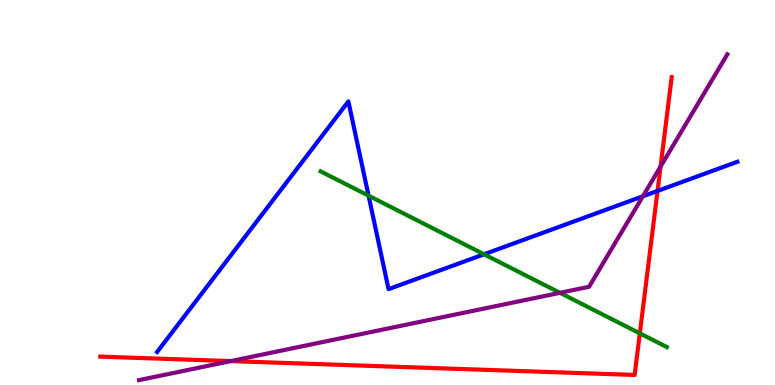[{'lines': ['blue', 'red'], 'intersections': [{'x': 8.48, 'y': 5.04}]}, {'lines': ['green', 'red'], 'intersections': [{'x': 8.26, 'y': 1.34}]}, {'lines': ['purple', 'red'], 'intersections': [{'x': 2.98, 'y': 0.621}, {'x': 8.52, 'y': 5.67}]}, {'lines': ['blue', 'green'], 'intersections': [{'x': 4.76, 'y': 4.92}, {'x': 6.25, 'y': 3.4}]}, {'lines': ['blue', 'purple'], 'intersections': [{'x': 8.3, 'y': 4.9}]}, {'lines': ['green', 'purple'], 'intersections': [{'x': 7.23, 'y': 2.39}]}]